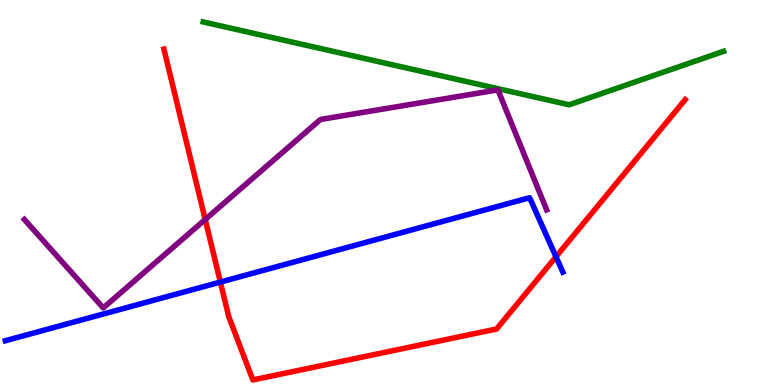[{'lines': ['blue', 'red'], 'intersections': [{'x': 2.84, 'y': 2.67}, {'x': 7.17, 'y': 3.33}]}, {'lines': ['green', 'red'], 'intersections': []}, {'lines': ['purple', 'red'], 'intersections': [{'x': 2.65, 'y': 4.3}]}, {'lines': ['blue', 'green'], 'intersections': []}, {'lines': ['blue', 'purple'], 'intersections': []}, {'lines': ['green', 'purple'], 'intersections': []}]